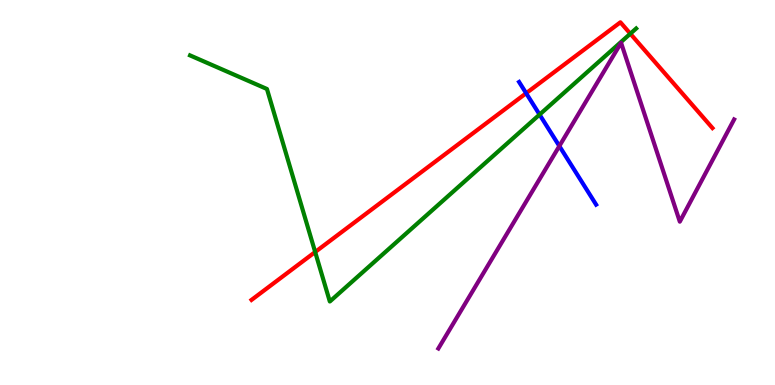[{'lines': ['blue', 'red'], 'intersections': [{'x': 6.79, 'y': 7.58}]}, {'lines': ['green', 'red'], 'intersections': [{'x': 4.07, 'y': 3.45}, {'x': 8.13, 'y': 9.12}]}, {'lines': ['purple', 'red'], 'intersections': []}, {'lines': ['blue', 'green'], 'intersections': [{'x': 6.96, 'y': 7.02}]}, {'lines': ['blue', 'purple'], 'intersections': [{'x': 7.22, 'y': 6.21}]}, {'lines': ['green', 'purple'], 'intersections': []}]